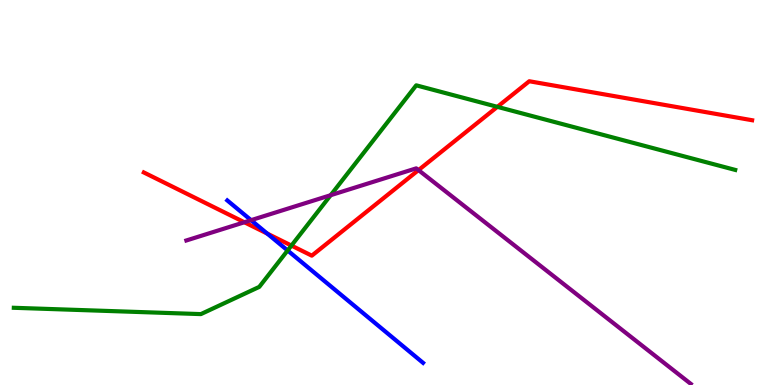[{'lines': ['blue', 'red'], 'intersections': [{'x': 3.45, 'y': 3.93}]}, {'lines': ['green', 'red'], 'intersections': [{'x': 3.76, 'y': 3.62}, {'x': 6.42, 'y': 7.22}]}, {'lines': ['purple', 'red'], 'intersections': [{'x': 3.15, 'y': 4.23}, {'x': 5.4, 'y': 5.58}]}, {'lines': ['blue', 'green'], 'intersections': [{'x': 3.71, 'y': 3.49}]}, {'lines': ['blue', 'purple'], 'intersections': [{'x': 3.24, 'y': 4.28}]}, {'lines': ['green', 'purple'], 'intersections': [{'x': 4.27, 'y': 4.93}]}]